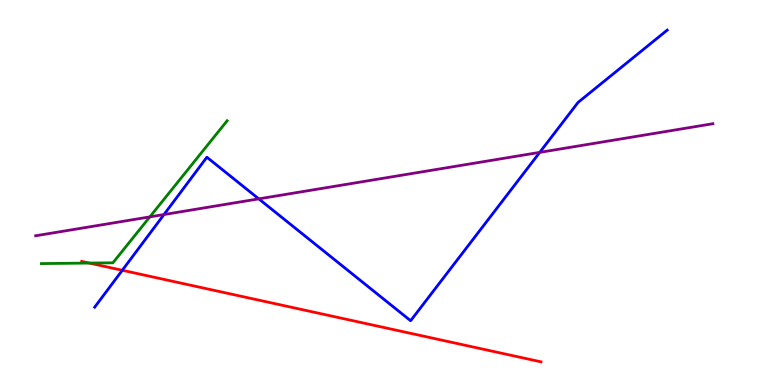[{'lines': ['blue', 'red'], 'intersections': [{'x': 1.58, 'y': 2.98}]}, {'lines': ['green', 'red'], 'intersections': [{'x': 1.15, 'y': 3.17}]}, {'lines': ['purple', 'red'], 'intersections': []}, {'lines': ['blue', 'green'], 'intersections': []}, {'lines': ['blue', 'purple'], 'intersections': [{'x': 2.12, 'y': 4.43}, {'x': 3.34, 'y': 4.83}, {'x': 6.96, 'y': 6.04}]}, {'lines': ['green', 'purple'], 'intersections': [{'x': 1.93, 'y': 4.37}]}]